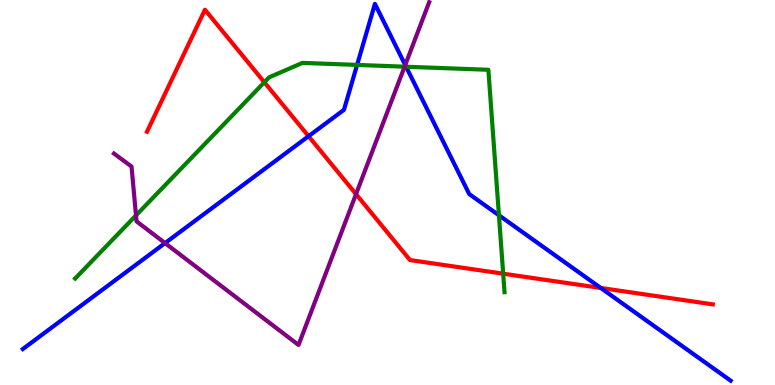[{'lines': ['blue', 'red'], 'intersections': [{'x': 3.98, 'y': 6.46}, {'x': 7.75, 'y': 2.52}]}, {'lines': ['green', 'red'], 'intersections': [{'x': 3.41, 'y': 7.86}, {'x': 6.49, 'y': 2.89}]}, {'lines': ['purple', 'red'], 'intersections': [{'x': 4.59, 'y': 4.96}]}, {'lines': ['blue', 'green'], 'intersections': [{'x': 4.61, 'y': 8.31}, {'x': 5.24, 'y': 8.27}, {'x': 6.44, 'y': 4.41}]}, {'lines': ['blue', 'purple'], 'intersections': [{'x': 2.13, 'y': 3.69}, {'x': 5.23, 'y': 8.31}]}, {'lines': ['green', 'purple'], 'intersections': [{'x': 1.75, 'y': 4.41}, {'x': 5.22, 'y': 8.27}]}]